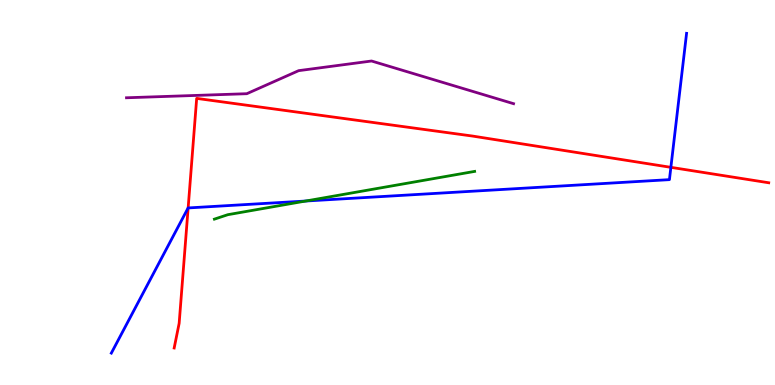[{'lines': ['blue', 'red'], 'intersections': [{'x': 2.43, 'y': 4.6}, {'x': 8.66, 'y': 5.65}]}, {'lines': ['green', 'red'], 'intersections': []}, {'lines': ['purple', 'red'], 'intersections': []}, {'lines': ['blue', 'green'], 'intersections': [{'x': 3.94, 'y': 4.78}]}, {'lines': ['blue', 'purple'], 'intersections': []}, {'lines': ['green', 'purple'], 'intersections': []}]